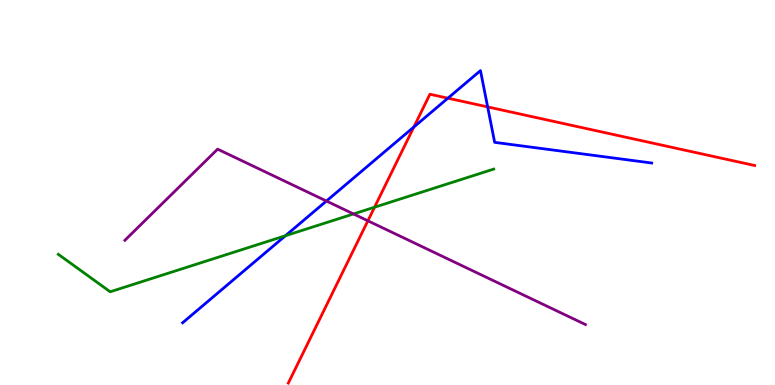[{'lines': ['blue', 'red'], 'intersections': [{'x': 5.34, 'y': 6.7}, {'x': 5.78, 'y': 7.45}, {'x': 6.29, 'y': 7.22}]}, {'lines': ['green', 'red'], 'intersections': [{'x': 4.83, 'y': 4.62}]}, {'lines': ['purple', 'red'], 'intersections': [{'x': 4.75, 'y': 4.26}]}, {'lines': ['blue', 'green'], 'intersections': [{'x': 3.68, 'y': 3.88}]}, {'lines': ['blue', 'purple'], 'intersections': [{'x': 4.21, 'y': 4.78}]}, {'lines': ['green', 'purple'], 'intersections': [{'x': 4.56, 'y': 4.44}]}]